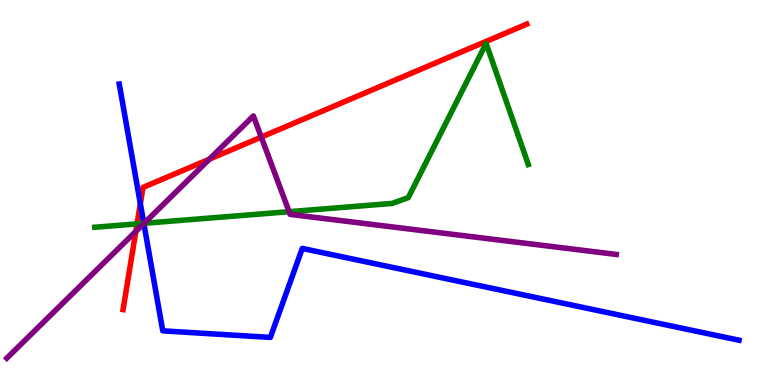[{'lines': ['blue', 'red'], 'intersections': [{'x': 1.81, 'y': 4.71}]}, {'lines': ['green', 'red'], 'intersections': [{'x': 1.77, 'y': 4.19}]}, {'lines': ['purple', 'red'], 'intersections': [{'x': 1.75, 'y': 3.99}, {'x': 2.7, 'y': 5.87}, {'x': 3.37, 'y': 6.44}]}, {'lines': ['blue', 'green'], 'intersections': [{'x': 1.86, 'y': 4.2}]}, {'lines': ['blue', 'purple'], 'intersections': [{'x': 1.86, 'y': 4.19}]}, {'lines': ['green', 'purple'], 'intersections': [{'x': 1.86, 'y': 4.2}, {'x': 3.73, 'y': 4.5}]}]